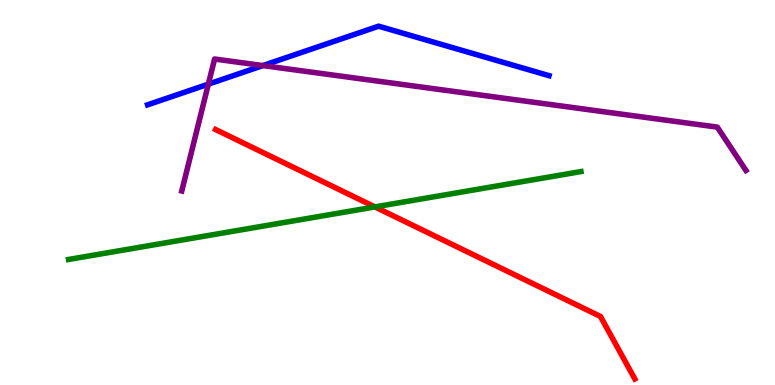[{'lines': ['blue', 'red'], 'intersections': []}, {'lines': ['green', 'red'], 'intersections': [{'x': 4.84, 'y': 4.63}]}, {'lines': ['purple', 'red'], 'intersections': []}, {'lines': ['blue', 'green'], 'intersections': []}, {'lines': ['blue', 'purple'], 'intersections': [{'x': 2.69, 'y': 7.81}, {'x': 3.39, 'y': 8.3}]}, {'lines': ['green', 'purple'], 'intersections': []}]